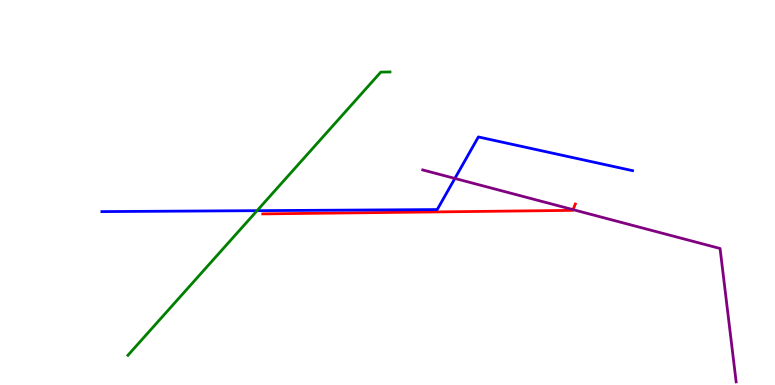[{'lines': ['blue', 'red'], 'intersections': []}, {'lines': ['green', 'red'], 'intersections': []}, {'lines': ['purple', 'red'], 'intersections': [{'x': 7.39, 'y': 4.55}]}, {'lines': ['blue', 'green'], 'intersections': [{'x': 3.32, 'y': 4.53}]}, {'lines': ['blue', 'purple'], 'intersections': [{'x': 5.87, 'y': 5.37}]}, {'lines': ['green', 'purple'], 'intersections': []}]